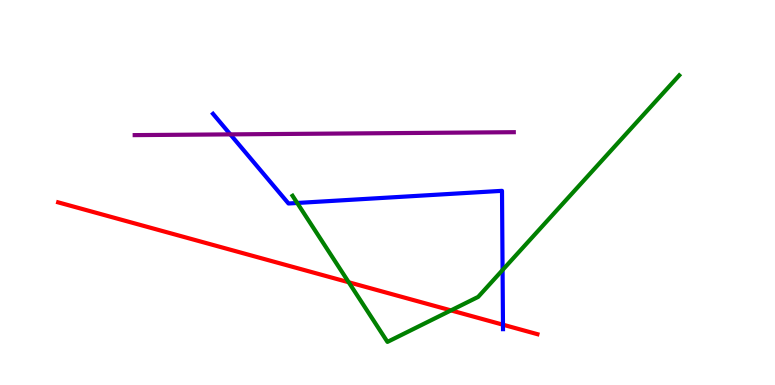[{'lines': ['blue', 'red'], 'intersections': [{'x': 6.49, 'y': 1.57}]}, {'lines': ['green', 'red'], 'intersections': [{'x': 4.5, 'y': 2.67}, {'x': 5.82, 'y': 1.94}]}, {'lines': ['purple', 'red'], 'intersections': []}, {'lines': ['blue', 'green'], 'intersections': [{'x': 3.84, 'y': 4.73}, {'x': 6.48, 'y': 2.99}]}, {'lines': ['blue', 'purple'], 'intersections': [{'x': 2.97, 'y': 6.51}]}, {'lines': ['green', 'purple'], 'intersections': []}]